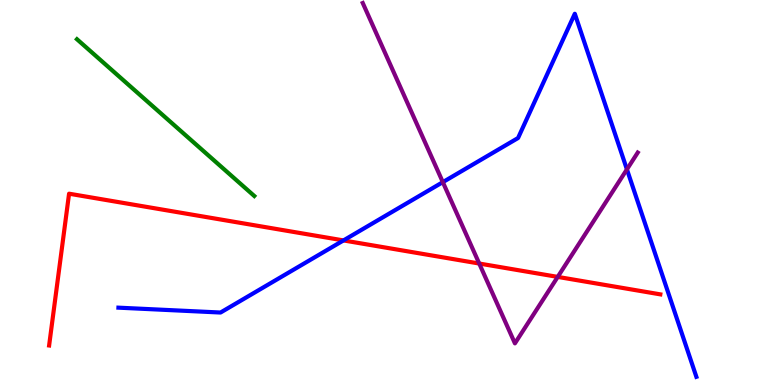[{'lines': ['blue', 'red'], 'intersections': [{'x': 4.43, 'y': 3.76}]}, {'lines': ['green', 'red'], 'intersections': []}, {'lines': ['purple', 'red'], 'intersections': [{'x': 6.18, 'y': 3.16}, {'x': 7.2, 'y': 2.81}]}, {'lines': ['blue', 'green'], 'intersections': []}, {'lines': ['blue', 'purple'], 'intersections': [{'x': 5.71, 'y': 5.27}, {'x': 8.09, 'y': 5.6}]}, {'lines': ['green', 'purple'], 'intersections': []}]